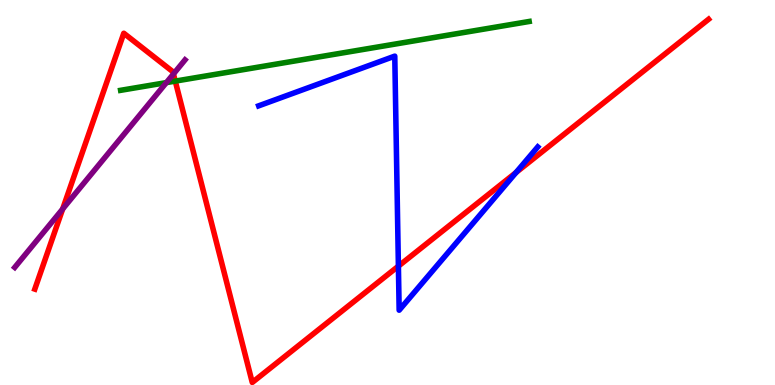[{'lines': ['blue', 'red'], 'intersections': [{'x': 5.14, 'y': 3.09}, {'x': 6.66, 'y': 5.52}]}, {'lines': ['green', 'red'], 'intersections': [{'x': 2.26, 'y': 7.89}]}, {'lines': ['purple', 'red'], 'intersections': [{'x': 0.809, 'y': 4.57}, {'x': 2.24, 'y': 8.08}]}, {'lines': ['blue', 'green'], 'intersections': []}, {'lines': ['blue', 'purple'], 'intersections': []}, {'lines': ['green', 'purple'], 'intersections': [{'x': 2.15, 'y': 7.85}]}]